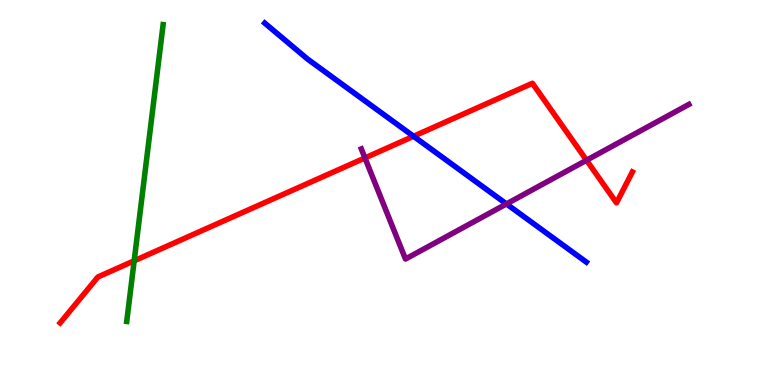[{'lines': ['blue', 'red'], 'intersections': [{'x': 5.34, 'y': 6.46}]}, {'lines': ['green', 'red'], 'intersections': [{'x': 1.73, 'y': 3.23}]}, {'lines': ['purple', 'red'], 'intersections': [{'x': 4.71, 'y': 5.9}, {'x': 7.57, 'y': 5.84}]}, {'lines': ['blue', 'green'], 'intersections': []}, {'lines': ['blue', 'purple'], 'intersections': [{'x': 6.54, 'y': 4.7}]}, {'lines': ['green', 'purple'], 'intersections': []}]